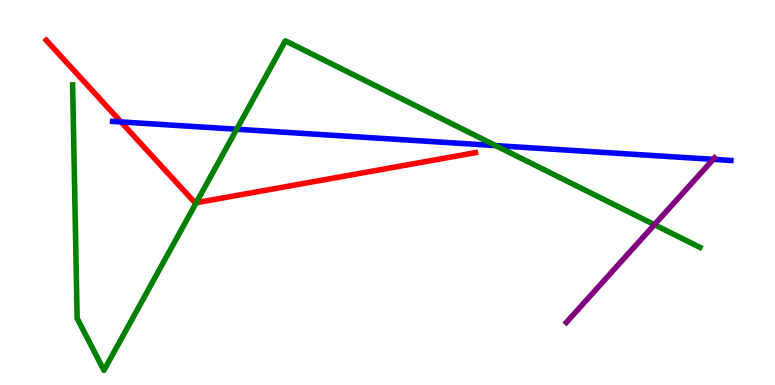[{'lines': ['blue', 'red'], 'intersections': [{'x': 1.56, 'y': 6.83}]}, {'lines': ['green', 'red'], 'intersections': [{'x': 2.53, 'y': 4.73}]}, {'lines': ['purple', 'red'], 'intersections': []}, {'lines': ['blue', 'green'], 'intersections': [{'x': 3.05, 'y': 6.64}, {'x': 6.4, 'y': 6.22}]}, {'lines': ['blue', 'purple'], 'intersections': [{'x': 9.2, 'y': 5.86}]}, {'lines': ['green', 'purple'], 'intersections': [{'x': 8.44, 'y': 4.16}]}]